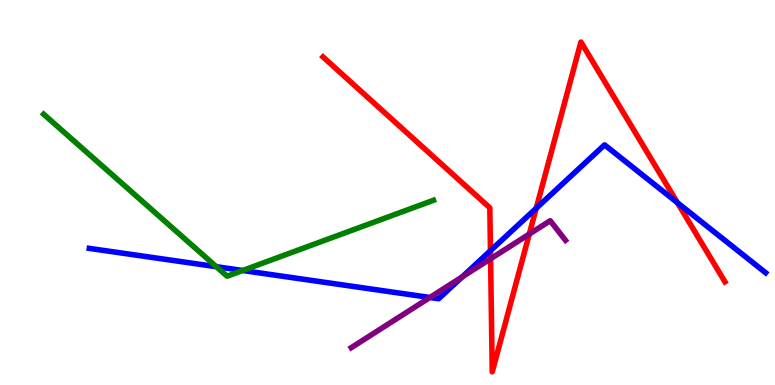[{'lines': ['blue', 'red'], 'intersections': [{'x': 6.33, 'y': 3.49}, {'x': 6.92, 'y': 4.59}, {'x': 8.74, 'y': 4.73}]}, {'lines': ['green', 'red'], 'intersections': []}, {'lines': ['purple', 'red'], 'intersections': [{'x': 6.33, 'y': 3.28}, {'x': 6.83, 'y': 3.92}]}, {'lines': ['blue', 'green'], 'intersections': [{'x': 2.79, 'y': 3.07}, {'x': 3.13, 'y': 2.97}]}, {'lines': ['blue', 'purple'], 'intersections': [{'x': 5.55, 'y': 2.27}, {'x': 5.96, 'y': 2.81}]}, {'lines': ['green', 'purple'], 'intersections': []}]